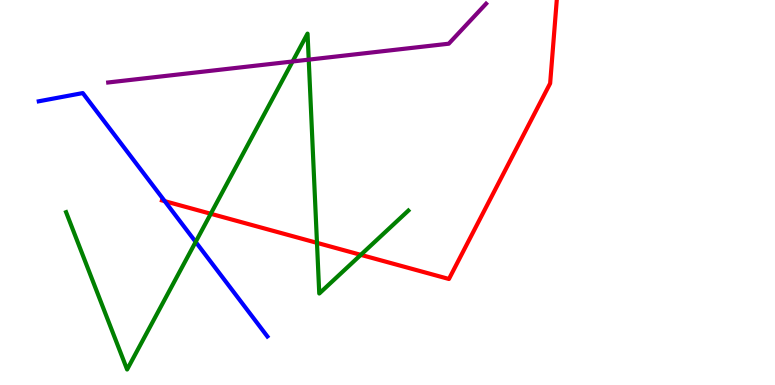[{'lines': ['blue', 'red'], 'intersections': [{'x': 2.13, 'y': 4.77}]}, {'lines': ['green', 'red'], 'intersections': [{'x': 2.72, 'y': 4.45}, {'x': 4.09, 'y': 3.69}, {'x': 4.66, 'y': 3.38}]}, {'lines': ['purple', 'red'], 'intersections': []}, {'lines': ['blue', 'green'], 'intersections': [{'x': 2.52, 'y': 3.72}]}, {'lines': ['blue', 'purple'], 'intersections': []}, {'lines': ['green', 'purple'], 'intersections': [{'x': 3.78, 'y': 8.4}, {'x': 3.98, 'y': 8.45}]}]